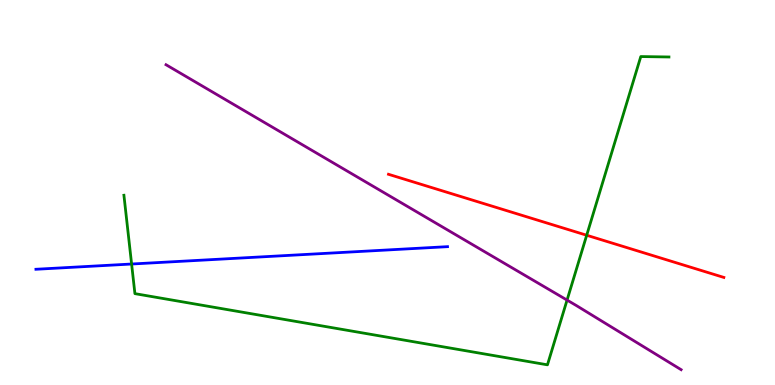[{'lines': ['blue', 'red'], 'intersections': []}, {'lines': ['green', 'red'], 'intersections': [{'x': 7.57, 'y': 3.89}]}, {'lines': ['purple', 'red'], 'intersections': []}, {'lines': ['blue', 'green'], 'intersections': [{'x': 1.7, 'y': 3.14}]}, {'lines': ['blue', 'purple'], 'intersections': []}, {'lines': ['green', 'purple'], 'intersections': [{'x': 7.32, 'y': 2.21}]}]